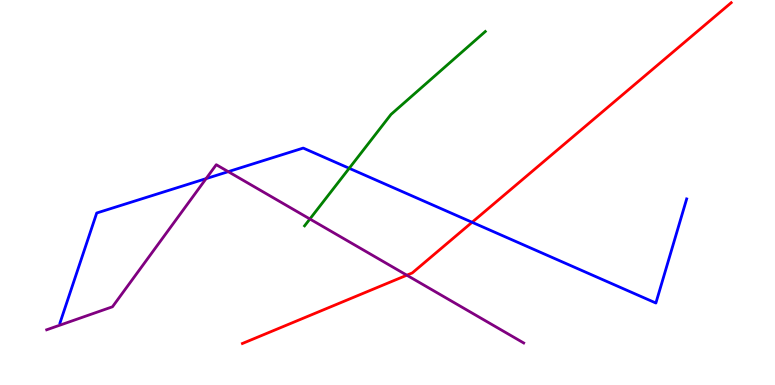[{'lines': ['blue', 'red'], 'intersections': [{'x': 6.09, 'y': 4.23}]}, {'lines': ['green', 'red'], 'intersections': []}, {'lines': ['purple', 'red'], 'intersections': [{'x': 5.25, 'y': 2.85}]}, {'lines': ['blue', 'green'], 'intersections': [{'x': 4.51, 'y': 5.63}]}, {'lines': ['blue', 'purple'], 'intersections': [{'x': 2.66, 'y': 5.36}, {'x': 2.95, 'y': 5.54}]}, {'lines': ['green', 'purple'], 'intersections': [{'x': 4.0, 'y': 4.31}]}]